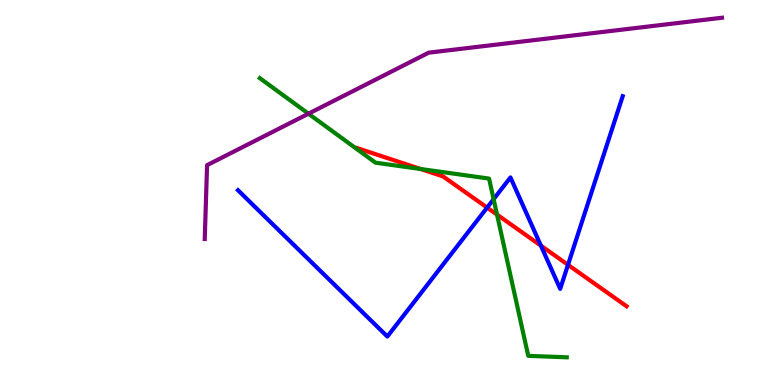[{'lines': ['blue', 'red'], 'intersections': [{'x': 6.29, 'y': 4.61}, {'x': 6.98, 'y': 3.62}, {'x': 7.33, 'y': 3.12}]}, {'lines': ['green', 'red'], 'intersections': [{'x': 5.43, 'y': 5.61}, {'x': 6.41, 'y': 4.43}]}, {'lines': ['purple', 'red'], 'intersections': []}, {'lines': ['blue', 'green'], 'intersections': [{'x': 6.37, 'y': 4.83}]}, {'lines': ['blue', 'purple'], 'intersections': []}, {'lines': ['green', 'purple'], 'intersections': [{'x': 3.98, 'y': 7.05}]}]